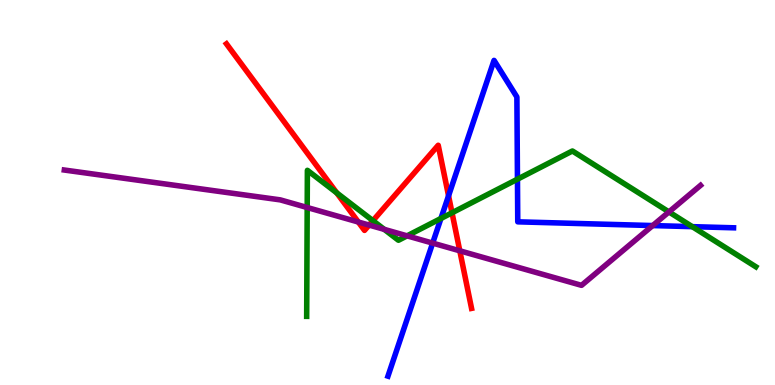[{'lines': ['blue', 'red'], 'intersections': [{'x': 5.79, 'y': 4.91}]}, {'lines': ['green', 'red'], 'intersections': [{'x': 4.34, 'y': 4.99}, {'x': 4.81, 'y': 4.27}, {'x': 5.83, 'y': 4.47}]}, {'lines': ['purple', 'red'], 'intersections': [{'x': 4.62, 'y': 4.23}, {'x': 4.76, 'y': 4.15}, {'x': 5.93, 'y': 3.49}]}, {'lines': ['blue', 'green'], 'intersections': [{'x': 5.69, 'y': 4.33}, {'x': 6.68, 'y': 5.35}, {'x': 8.93, 'y': 4.11}]}, {'lines': ['blue', 'purple'], 'intersections': [{'x': 5.58, 'y': 3.69}, {'x': 8.42, 'y': 4.14}]}, {'lines': ['green', 'purple'], 'intersections': [{'x': 3.96, 'y': 4.61}, {'x': 4.96, 'y': 4.04}, {'x': 5.25, 'y': 3.87}, {'x': 8.63, 'y': 4.5}]}]